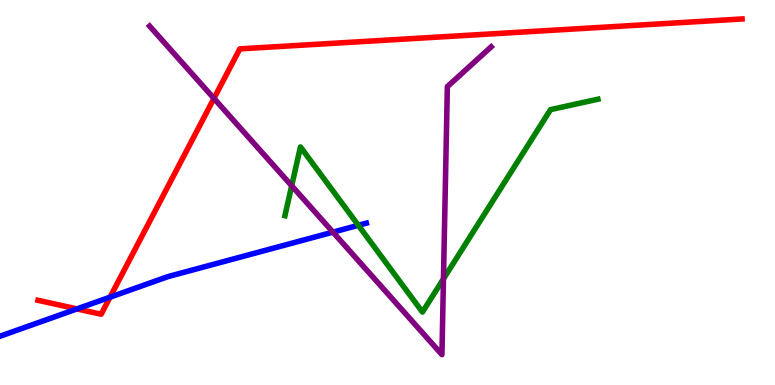[{'lines': ['blue', 'red'], 'intersections': [{'x': 0.993, 'y': 1.98}, {'x': 1.42, 'y': 2.28}]}, {'lines': ['green', 'red'], 'intersections': []}, {'lines': ['purple', 'red'], 'intersections': [{'x': 2.76, 'y': 7.44}]}, {'lines': ['blue', 'green'], 'intersections': [{'x': 4.62, 'y': 4.15}]}, {'lines': ['blue', 'purple'], 'intersections': [{'x': 4.3, 'y': 3.97}]}, {'lines': ['green', 'purple'], 'intersections': [{'x': 3.76, 'y': 5.18}, {'x': 5.72, 'y': 2.76}]}]